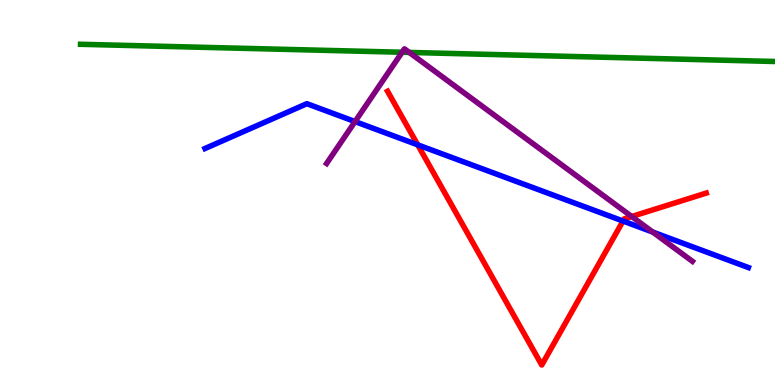[{'lines': ['blue', 'red'], 'intersections': [{'x': 5.39, 'y': 6.24}, {'x': 8.04, 'y': 4.26}]}, {'lines': ['green', 'red'], 'intersections': []}, {'lines': ['purple', 'red'], 'intersections': [{'x': 8.15, 'y': 4.38}]}, {'lines': ['blue', 'green'], 'intersections': []}, {'lines': ['blue', 'purple'], 'intersections': [{'x': 4.58, 'y': 6.84}, {'x': 8.42, 'y': 3.97}]}, {'lines': ['green', 'purple'], 'intersections': [{'x': 5.19, 'y': 8.64}, {'x': 5.28, 'y': 8.64}]}]